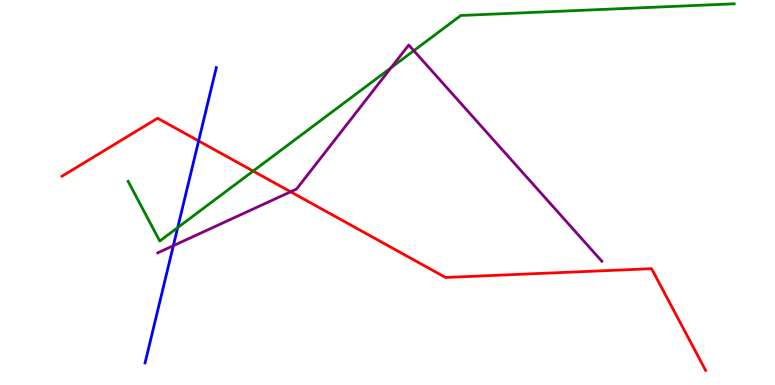[{'lines': ['blue', 'red'], 'intersections': [{'x': 2.56, 'y': 6.34}]}, {'lines': ['green', 'red'], 'intersections': [{'x': 3.27, 'y': 5.56}]}, {'lines': ['purple', 'red'], 'intersections': [{'x': 3.75, 'y': 5.02}]}, {'lines': ['blue', 'green'], 'intersections': [{'x': 2.29, 'y': 4.09}]}, {'lines': ['blue', 'purple'], 'intersections': [{'x': 2.24, 'y': 3.62}]}, {'lines': ['green', 'purple'], 'intersections': [{'x': 5.05, 'y': 8.24}, {'x': 5.34, 'y': 8.68}]}]